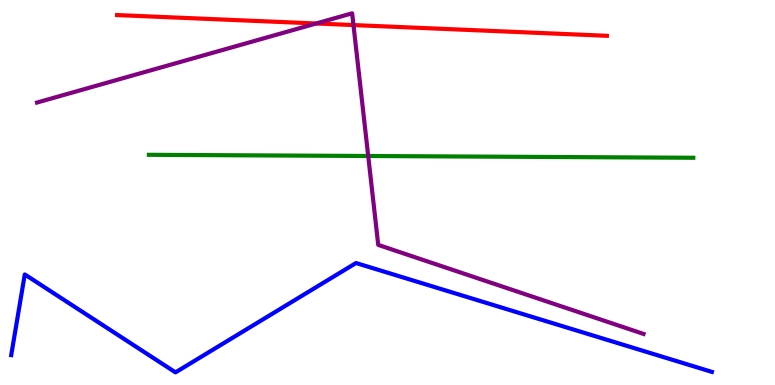[{'lines': ['blue', 'red'], 'intersections': []}, {'lines': ['green', 'red'], 'intersections': []}, {'lines': ['purple', 'red'], 'intersections': [{'x': 4.08, 'y': 9.39}, {'x': 4.56, 'y': 9.35}]}, {'lines': ['blue', 'green'], 'intersections': []}, {'lines': ['blue', 'purple'], 'intersections': []}, {'lines': ['green', 'purple'], 'intersections': [{'x': 4.75, 'y': 5.95}]}]